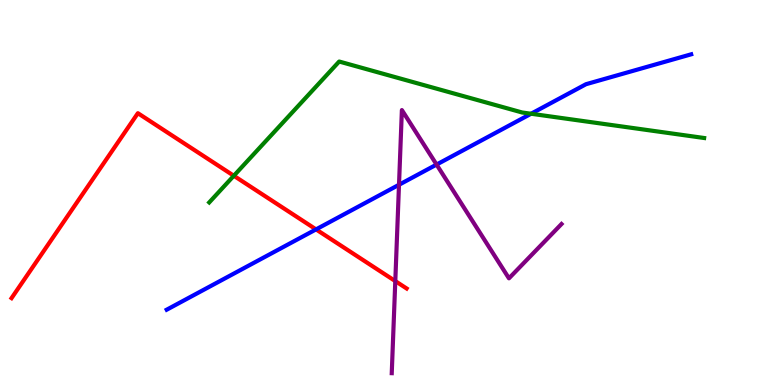[{'lines': ['blue', 'red'], 'intersections': [{'x': 4.08, 'y': 4.04}]}, {'lines': ['green', 'red'], 'intersections': [{'x': 3.02, 'y': 5.43}]}, {'lines': ['purple', 'red'], 'intersections': [{'x': 5.1, 'y': 2.7}]}, {'lines': ['blue', 'green'], 'intersections': [{'x': 6.85, 'y': 7.05}]}, {'lines': ['blue', 'purple'], 'intersections': [{'x': 5.15, 'y': 5.2}, {'x': 5.63, 'y': 5.73}]}, {'lines': ['green', 'purple'], 'intersections': []}]